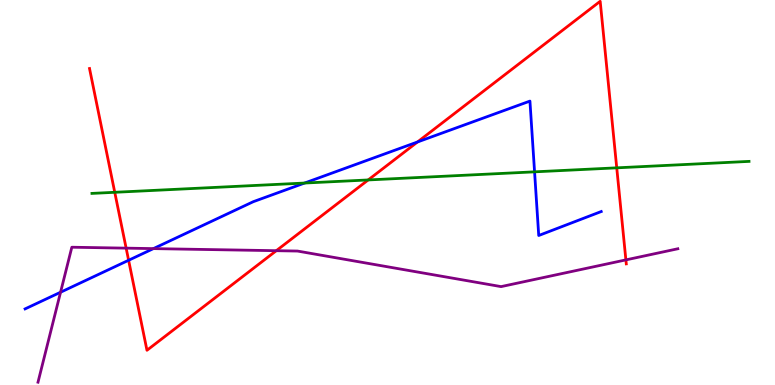[{'lines': ['blue', 'red'], 'intersections': [{'x': 1.66, 'y': 3.24}, {'x': 5.39, 'y': 6.31}]}, {'lines': ['green', 'red'], 'intersections': [{'x': 1.48, 'y': 5.01}, {'x': 4.75, 'y': 5.33}, {'x': 7.96, 'y': 5.64}]}, {'lines': ['purple', 'red'], 'intersections': [{'x': 1.63, 'y': 3.55}, {'x': 3.57, 'y': 3.49}, {'x': 8.08, 'y': 3.25}]}, {'lines': ['blue', 'green'], 'intersections': [{'x': 3.93, 'y': 5.25}, {'x': 6.9, 'y': 5.54}]}, {'lines': ['blue', 'purple'], 'intersections': [{'x': 0.781, 'y': 2.41}, {'x': 1.98, 'y': 3.54}]}, {'lines': ['green', 'purple'], 'intersections': []}]